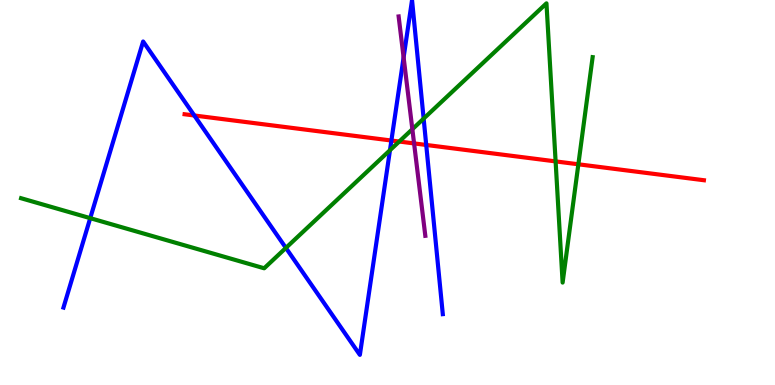[{'lines': ['blue', 'red'], 'intersections': [{'x': 2.51, 'y': 7.0}, {'x': 5.05, 'y': 6.35}, {'x': 5.5, 'y': 6.23}]}, {'lines': ['green', 'red'], 'intersections': [{'x': 5.15, 'y': 6.32}, {'x': 7.17, 'y': 5.81}, {'x': 7.46, 'y': 5.73}]}, {'lines': ['purple', 'red'], 'intersections': [{'x': 5.34, 'y': 6.28}]}, {'lines': ['blue', 'green'], 'intersections': [{'x': 1.16, 'y': 4.33}, {'x': 3.69, 'y': 3.56}, {'x': 5.03, 'y': 6.1}, {'x': 5.47, 'y': 6.92}]}, {'lines': ['blue', 'purple'], 'intersections': [{'x': 5.21, 'y': 8.51}]}, {'lines': ['green', 'purple'], 'intersections': [{'x': 5.32, 'y': 6.64}]}]